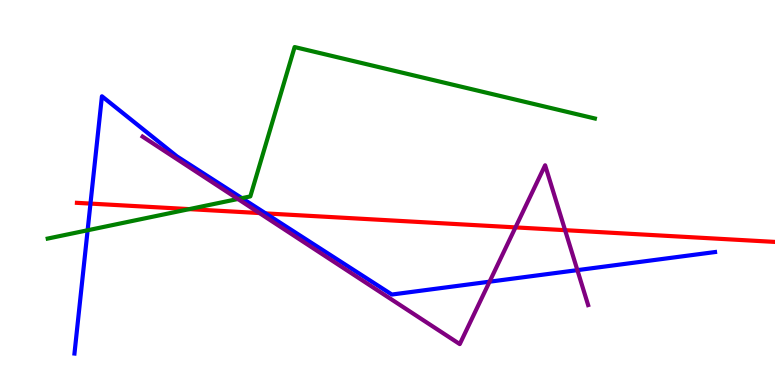[{'lines': ['blue', 'red'], 'intersections': [{'x': 1.17, 'y': 4.71}, {'x': 3.43, 'y': 4.46}]}, {'lines': ['green', 'red'], 'intersections': [{'x': 2.44, 'y': 4.57}]}, {'lines': ['purple', 'red'], 'intersections': [{'x': 3.35, 'y': 4.47}, {'x': 6.65, 'y': 4.09}, {'x': 7.29, 'y': 4.02}]}, {'lines': ['blue', 'green'], 'intersections': [{'x': 1.13, 'y': 4.02}, {'x': 3.12, 'y': 4.85}]}, {'lines': ['blue', 'purple'], 'intersections': [{'x': 6.32, 'y': 2.68}, {'x': 7.45, 'y': 2.98}]}, {'lines': ['green', 'purple'], 'intersections': [{'x': 3.07, 'y': 4.83}]}]